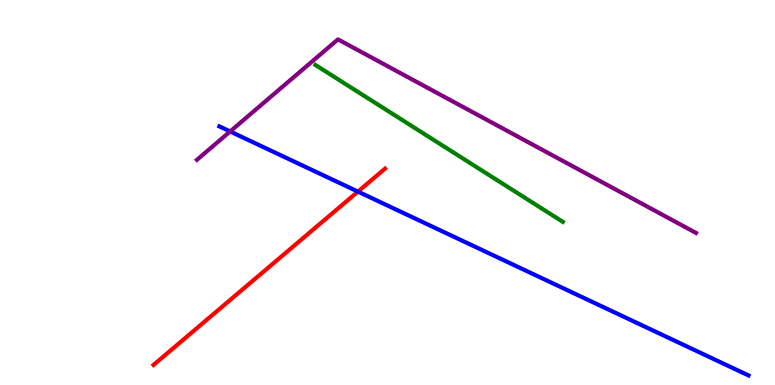[{'lines': ['blue', 'red'], 'intersections': [{'x': 4.62, 'y': 5.02}]}, {'lines': ['green', 'red'], 'intersections': []}, {'lines': ['purple', 'red'], 'intersections': []}, {'lines': ['blue', 'green'], 'intersections': []}, {'lines': ['blue', 'purple'], 'intersections': [{'x': 2.97, 'y': 6.59}]}, {'lines': ['green', 'purple'], 'intersections': []}]